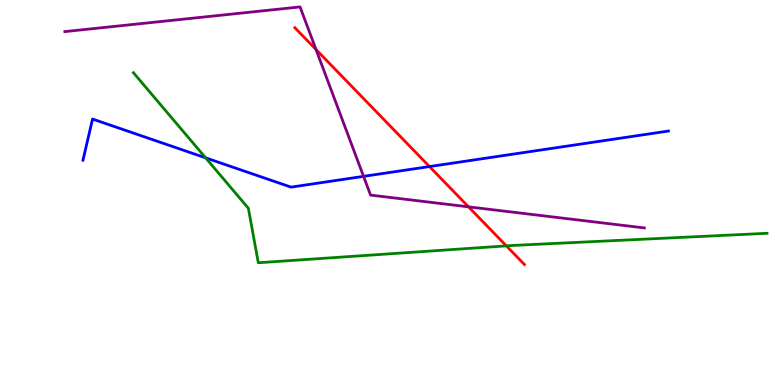[{'lines': ['blue', 'red'], 'intersections': [{'x': 5.54, 'y': 5.67}]}, {'lines': ['green', 'red'], 'intersections': [{'x': 6.53, 'y': 3.61}]}, {'lines': ['purple', 'red'], 'intersections': [{'x': 4.08, 'y': 8.71}, {'x': 6.05, 'y': 4.63}]}, {'lines': ['blue', 'green'], 'intersections': [{'x': 2.65, 'y': 5.9}]}, {'lines': ['blue', 'purple'], 'intersections': [{'x': 4.69, 'y': 5.42}]}, {'lines': ['green', 'purple'], 'intersections': []}]